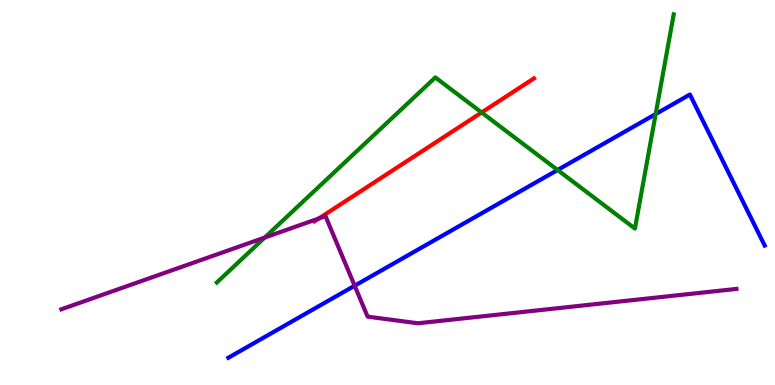[{'lines': ['blue', 'red'], 'intersections': []}, {'lines': ['green', 'red'], 'intersections': [{'x': 6.21, 'y': 7.08}]}, {'lines': ['purple', 'red'], 'intersections': [{'x': 4.11, 'y': 4.33}]}, {'lines': ['blue', 'green'], 'intersections': [{'x': 7.19, 'y': 5.58}, {'x': 8.46, 'y': 7.04}]}, {'lines': ['blue', 'purple'], 'intersections': [{'x': 4.58, 'y': 2.58}]}, {'lines': ['green', 'purple'], 'intersections': [{'x': 3.42, 'y': 3.83}]}]